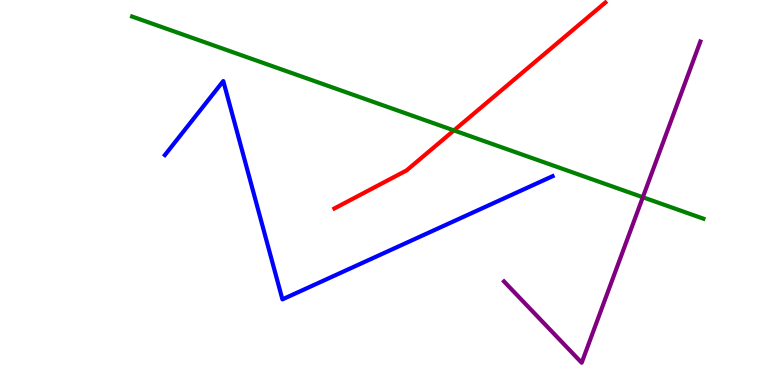[{'lines': ['blue', 'red'], 'intersections': []}, {'lines': ['green', 'red'], 'intersections': [{'x': 5.86, 'y': 6.61}]}, {'lines': ['purple', 'red'], 'intersections': []}, {'lines': ['blue', 'green'], 'intersections': []}, {'lines': ['blue', 'purple'], 'intersections': []}, {'lines': ['green', 'purple'], 'intersections': [{'x': 8.29, 'y': 4.88}]}]